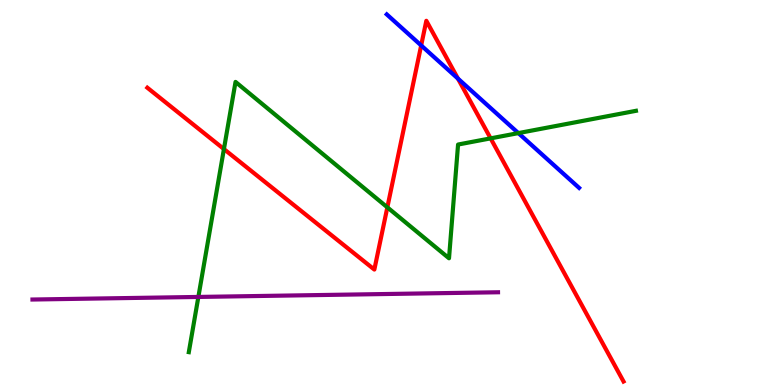[{'lines': ['blue', 'red'], 'intersections': [{'x': 5.43, 'y': 8.82}, {'x': 5.91, 'y': 7.96}]}, {'lines': ['green', 'red'], 'intersections': [{'x': 2.89, 'y': 6.13}, {'x': 5.0, 'y': 4.61}, {'x': 6.33, 'y': 6.41}]}, {'lines': ['purple', 'red'], 'intersections': []}, {'lines': ['blue', 'green'], 'intersections': [{'x': 6.69, 'y': 6.54}]}, {'lines': ['blue', 'purple'], 'intersections': []}, {'lines': ['green', 'purple'], 'intersections': [{'x': 2.56, 'y': 2.29}]}]